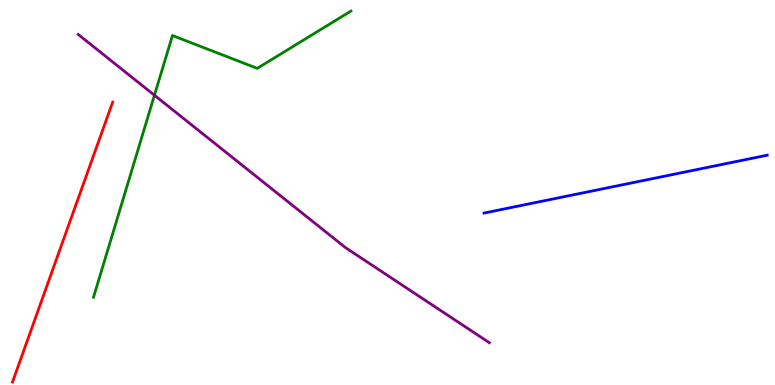[{'lines': ['blue', 'red'], 'intersections': []}, {'lines': ['green', 'red'], 'intersections': []}, {'lines': ['purple', 'red'], 'intersections': []}, {'lines': ['blue', 'green'], 'intersections': []}, {'lines': ['blue', 'purple'], 'intersections': []}, {'lines': ['green', 'purple'], 'intersections': [{'x': 1.99, 'y': 7.53}]}]